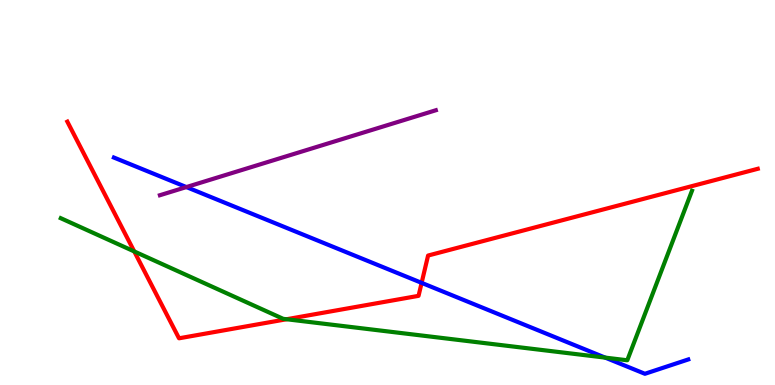[{'lines': ['blue', 'red'], 'intersections': [{'x': 5.44, 'y': 2.65}]}, {'lines': ['green', 'red'], 'intersections': [{'x': 1.73, 'y': 3.47}, {'x': 3.7, 'y': 1.71}]}, {'lines': ['purple', 'red'], 'intersections': []}, {'lines': ['blue', 'green'], 'intersections': [{'x': 7.81, 'y': 0.711}]}, {'lines': ['blue', 'purple'], 'intersections': [{'x': 2.41, 'y': 5.14}]}, {'lines': ['green', 'purple'], 'intersections': []}]